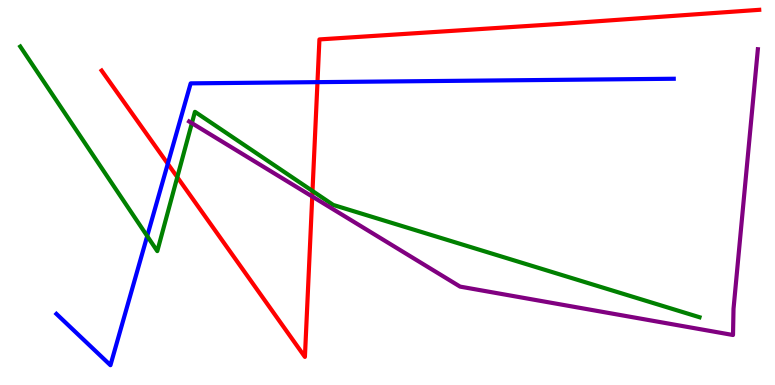[{'lines': ['blue', 'red'], 'intersections': [{'x': 2.17, 'y': 5.75}, {'x': 4.1, 'y': 7.87}]}, {'lines': ['green', 'red'], 'intersections': [{'x': 2.29, 'y': 5.4}, {'x': 4.03, 'y': 5.04}]}, {'lines': ['purple', 'red'], 'intersections': [{'x': 4.03, 'y': 4.9}]}, {'lines': ['blue', 'green'], 'intersections': [{'x': 1.9, 'y': 3.87}]}, {'lines': ['blue', 'purple'], 'intersections': []}, {'lines': ['green', 'purple'], 'intersections': [{'x': 2.48, 'y': 6.8}]}]